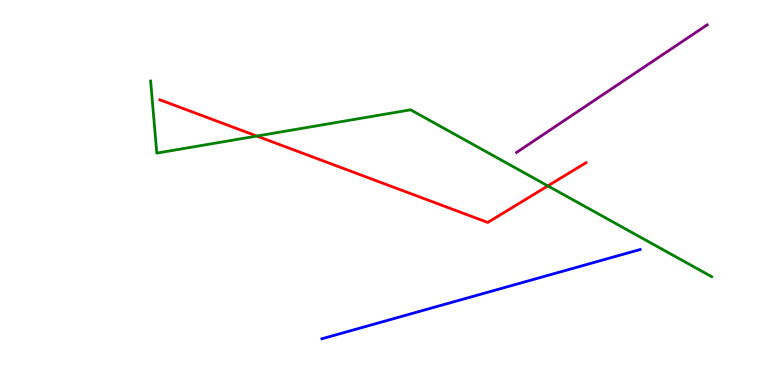[{'lines': ['blue', 'red'], 'intersections': []}, {'lines': ['green', 'red'], 'intersections': [{'x': 3.31, 'y': 6.47}, {'x': 7.07, 'y': 5.17}]}, {'lines': ['purple', 'red'], 'intersections': []}, {'lines': ['blue', 'green'], 'intersections': []}, {'lines': ['blue', 'purple'], 'intersections': []}, {'lines': ['green', 'purple'], 'intersections': []}]